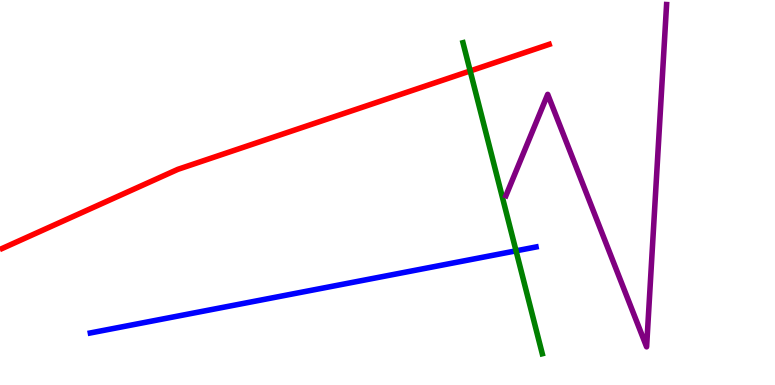[{'lines': ['blue', 'red'], 'intersections': []}, {'lines': ['green', 'red'], 'intersections': [{'x': 6.07, 'y': 8.16}]}, {'lines': ['purple', 'red'], 'intersections': []}, {'lines': ['blue', 'green'], 'intersections': [{'x': 6.66, 'y': 3.48}]}, {'lines': ['blue', 'purple'], 'intersections': []}, {'lines': ['green', 'purple'], 'intersections': []}]